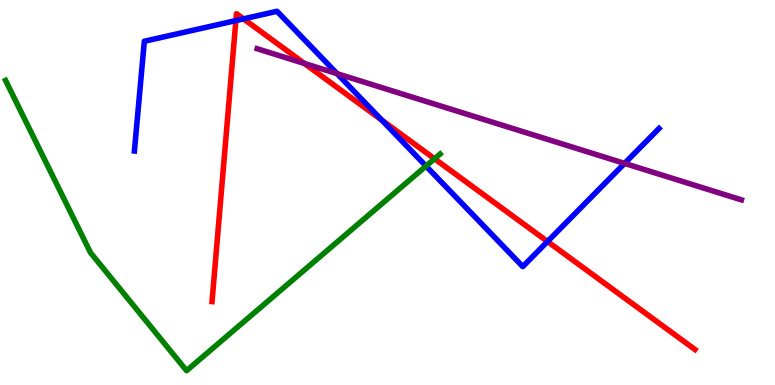[{'lines': ['blue', 'red'], 'intersections': [{'x': 3.04, 'y': 9.47}, {'x': 3.14, 'y': 9.51}, {'x': 4.93, 'y': 6.88}, {'x': 7.06, 'y': 3.73}]}, {'lines': ['green', 'red'], 'intersections': [{'x': 5.61, 'y': 5.88}]}, {'lines': ['purple', 'red'], 'intersections': [{'x': 3.93, 'y': 8.35}]}, {'lines': ['blue', 'green'], 'intersections': [{'x': 5.5, 'y': 5.69}]}, {'lines': ['blue', 'purple'], 'intersections': [{'x': 4.35, 'y': 8.09}, {'x': 8.06, 'y': 5.76}]}, {'lines': ['green', 'purple'], 'intersections': []}]